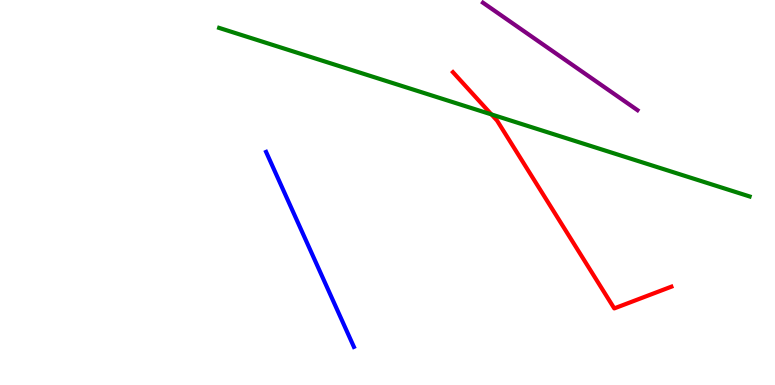[{'lines': ['blue', 'red'], 'intersections': []}, {'lines': ['green', 'red'], 'intersections': [{'x': 6.34, 'y': 7.03}]}, {'lines': ['purple', 'red'], 'intersections': []}, {'lines': ['blue', 'green'], 'intersections': []}, {'lines': ['blue', 'purple'], 'intersections': []}, {'lines': ['green', 'purple'], 'intersections': []}]